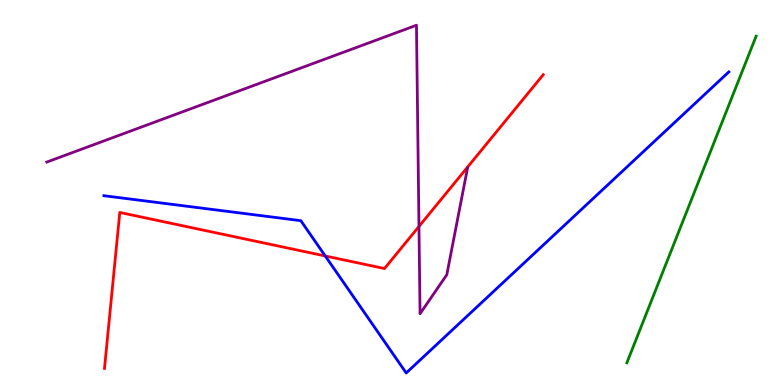[{'lines': ['blue', 'red'], 'intersections': [{'x': 4.2, 'y': 3.35}]}, {'lines': ['green', 'red'], 'intersections': []}, {'lines': ['purple', 'red'], 'intersections': [{'x': 5.41, 'y': 4.12}]}, {'lines': ['blue', 'green'], 'intersections': []}, {'lines': ['blue', 'purple'], 'intersections': []}, {'lines': ['green', 'purple'], 'intersections': []}]